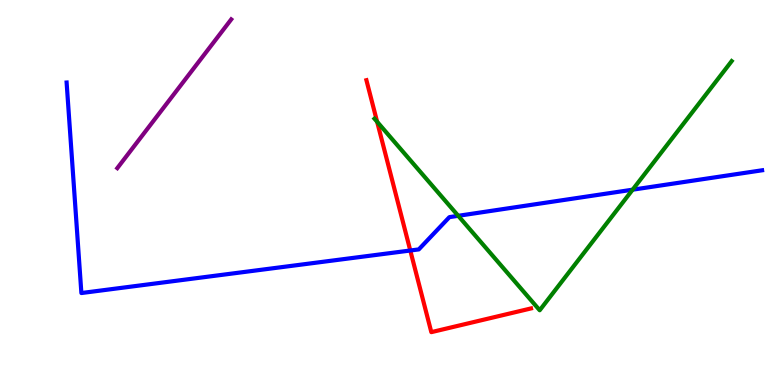[{'lines': ['blue', 'red'], 'intersections': [{'x': 5.29, 'y': 3.49}]}, {'lines': ['green', 'red'], 'intersections': [{'x': 4.87, 'y': 6.84}]}, {'lines': ['purple', 'red'], 'intersections': []}, {'lines': ['blue', 'green'], 'intersections': [{'x': 5.91, 'y': 4.39}, {'x': 8.16, 'y': 5.07}]}, {'lines': ['blue', 'purple'], 'intersections': []}, {'lines': ['green', 'purple'], 'intersections': []}]